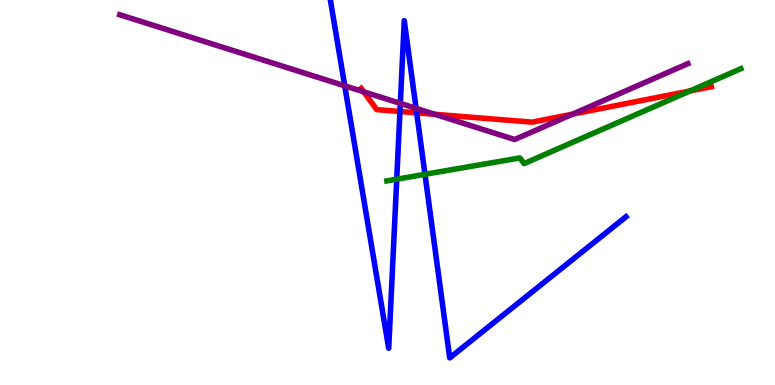[{'lines': ['blue', 'red'], 'intersections': [{'x': 5.16, 'y': 7.1}, {'x': 5.38, 'y': 7.07}]}, {'lines': ['green', 'red'], 'intersections': [{'x': 8.9, 'y': 7.64}]}, {'lines': ['purple', 'red'], 'intersections': [{'x': 4.69, 'y': 7.62}, {'x': 5.61, 'y': 7.03}, {'x': 7.39, 'y': 7.03}]}, {'lines': ['blue', 'green'], 'intersections': [{'x': 5.12, 'y': 5.35}, {'x': 5.48, 'y': 5.47}]}, {'lines': ['blue', 'purple'], 'intersections': [{'x': 4.45, 'y': 7.77}, {'x': 5.17, 'y': 7.31}, {'x': 5.37, 'y': 7.19}]}, {'lines': ['green', 'purple'], 'intersections': []}]